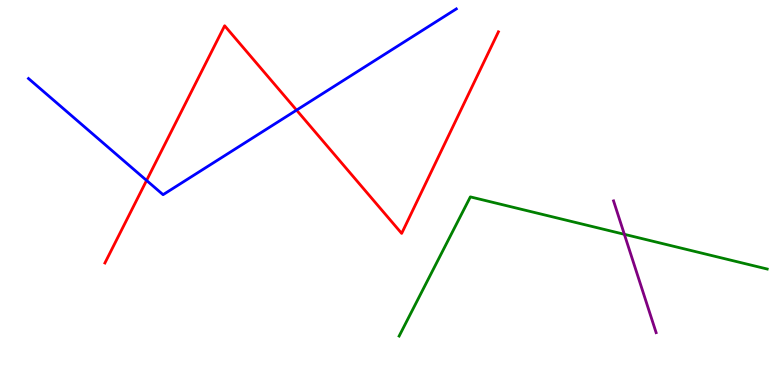[{'lines': ['blue', 'red'], 'intersections': [{'x': 1.89, 'y': 5.31}, {'x': 3.83, 'y': 7.14}]}, {'lines': ['green', 'red'], 'intersections': []}, {'lines': ['purple', 'red'], 'intersections': []}, {'lines': ['blue', 'green'], 'intersections': []}, {'lines': ['blue', 'purple'], 'intersections': []}, {'lines': ['green', 'purple'], 'intersections': [{'x': 8.06, 'y': 3.91}]}]